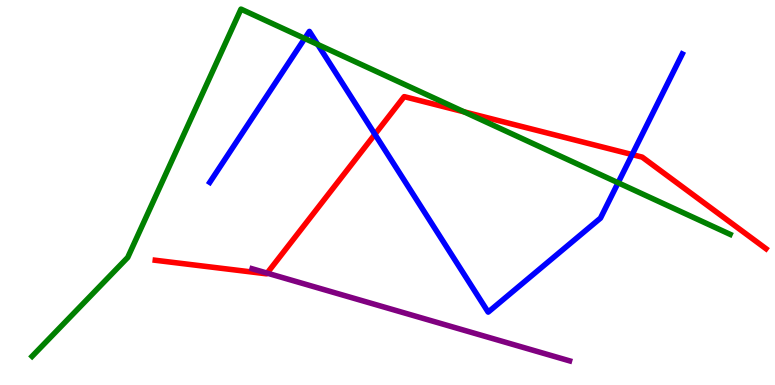[{'lines': ['blue', 'red'], 'intersections': [{'x': 4.84, 'y': 6.51}, {'x': 8.16, 'y': 5.99}]}, {'lines': ['green', 'red'], 'intersections': [{'x': 5.99, 'y': 7.09}]}, {'lines': ['purple', 'red'], 'intersections': [{'x': 3.45, 'y': 2.91}]}, {'lines': ['blue', 'green'], 'intersections': [{'x': 3.93, 'y': 9.0}, {'x': 4.1, 'y': 8.85}, {'x': 7.98, 'y': 5.25}]}, {'lines': ['blue', 'purple'], 'intersections': []}, {'lines': ['green', 'purple'], 'intersections': []}]